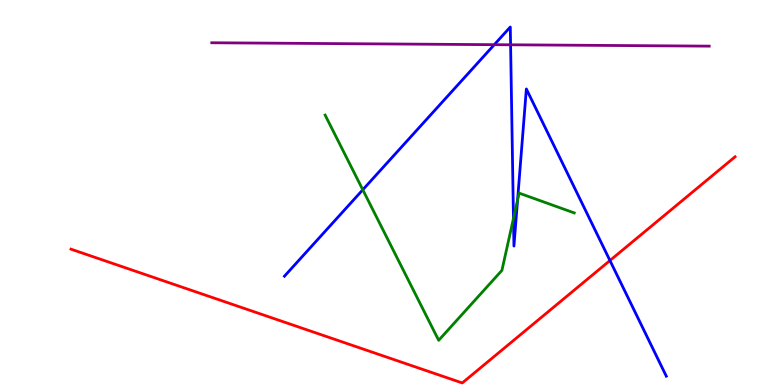[{'lines': ['blue', 'red'], 'intersections': [{'x': 7.87, 'y': 3.23}]}, {'lines': ['green', 'red'], 'intersections': []}, {'lines': ['purple', 'red'], 'intersections': []}, {'lines': ['blue', 'green'], 'intersections': [{'x': 4.68, 'y': 5.07}, {'x': 6.63, 'y': 4.33}, {'x': 6.68, 'y': 4.81}]}, {'lines': ['blue', 'purple'], 'intersections': [{'x': 6.38, 'y': 8.84}, {'x': 6.59, 'y': 8.84}]}, {'lines': ['green', 'purple'], 'intersections': []}]